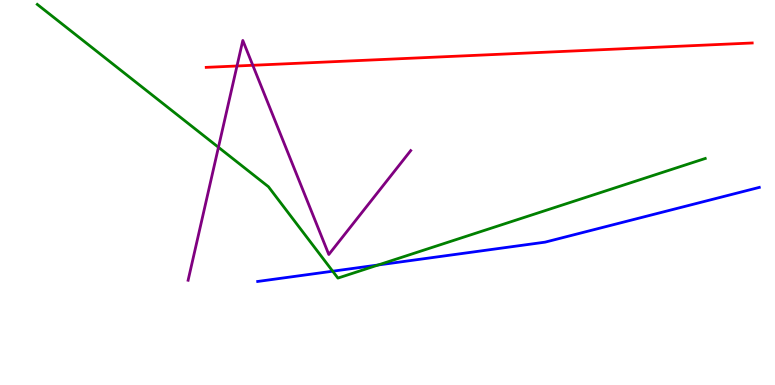[{'lines': ['blue', 'red'], 'intersections': []}, {'lines': ['green', 'red'], 'intersections': []}, {'lines': ['purple', 'red'], 'intersections': [{'x': 3.06, 'y': 8.29}, {'x': 3.26, 'y': 8.3}]}, {'lines': ['blue', 'green'], 'intersections': [{'x': 4.29, 'y': 2.96}, {'x': 4.88, 'y': 3.12}]}, {'lines': ['blue', 'purple'], 'intersections': []}, {'lines': ['green', 'purple'], 'intersections': [{'x': 2.82, 'y': 6.17}]}]